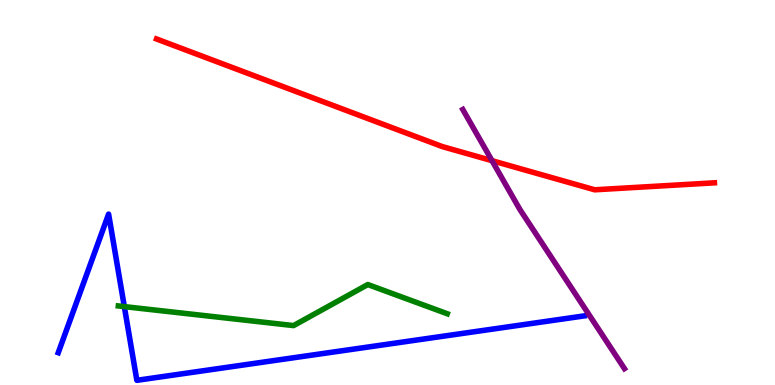[{'lines': ['blue', 'red'], 'intersections': []}, {'lines': ['green', 'red'], 'intersections': []}, {'lines': ['purple', 'red'], 'intersections': [{'x': 6.35, 'y': 5.83}]}, {'lines': ['blue', 'green'], 'intersections': [{'x': 1.6, 'y': 2.04}]}, {'lines': ['blue', 'purple'], 'intersections': []}, {'lines': ['green', 'purple'], 'intersections': []}]